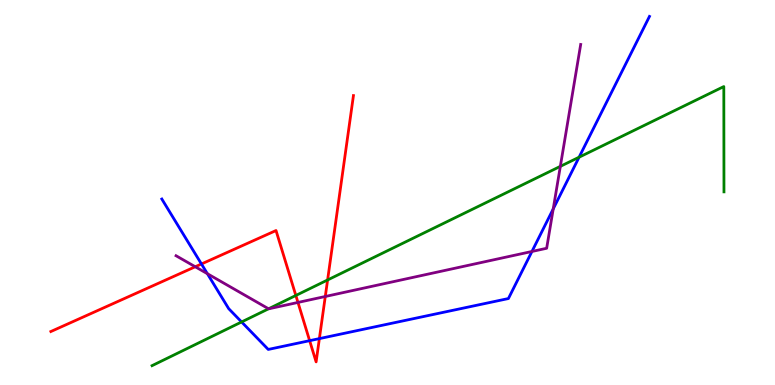[{'lines': ['blue', 'red'], 'intersections': [{'x': 2.6, 'y': 3.14}, {'x': 4.0, 'y': 1.15}, {'x': 4.12, 'y': 1.21}]}, {'lines': ['green', 'red'], 'intersections': [{'x': 3.82, 'y': 2.33}, {'x': 4.23, 'y': 2.73}]}, {'lines': ['purple', 'red'], 'intersections': [{'x': 2.52, 'y': 3.07}, {'x': 3.84, 'y': 2.14}, {'x': 4.2, 'y': 2.3}]}, {'lines': ['blue', 'green'], 'intersections': [{'x': 3.12, 'y': 1.64}, {'x': 7.47, 'y': 5.92}]}, {'lines': ['blue', 'purple'], 'intersections': [{'x': 2.68, 'y': 2.89}, {'x': 6.86, 'y': 3.47}, {'x': 7.14, 'y': 4.57}]}, {'lines': ['green', 'purple'], 'intersections': [{'x': 3.47, 'y': 1.98}, {'x': 7.23, 'y': 5.68}]}]